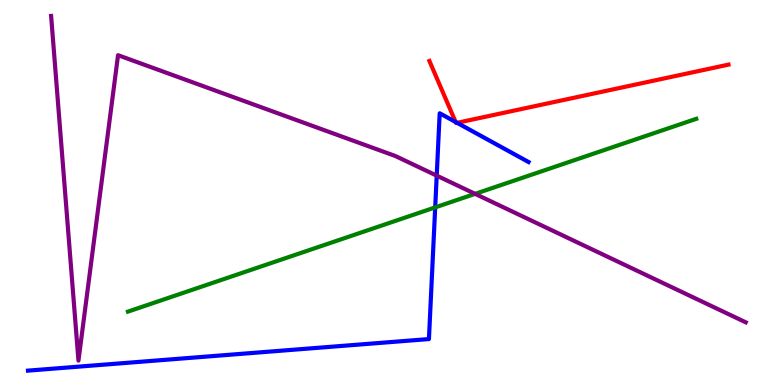[{'lines': ['blue', 'red'], 'intersections': [{'x': 5.88, 'y': 6.83}, {'x': 5.9, 'y': 6.81}]}, {'lines': ['green', 'red'], 'intersections': []}, {'lines': ['purple', 'red'], 'intersections': []}, {'lines': ['blue', 'green'], 'intersections': [{'x': 5.62, 'y': 4.61}]}, {'lines': ['blue', 'purple'], 'intersections': [{'x': 5.64, 'y': 5.44}]}, {'lines': ['green', 'purple'], 'intersections': [{'x': 6.13, 'y': 4.96}]}]